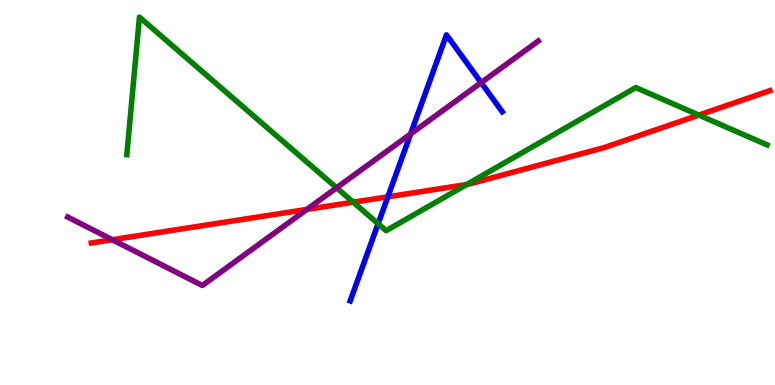[{'lines': ['blue', 'red'], 'intersections': [{'x': 5.0, 'y': 4.89}]}, {'lines': ['green', 'red'], 'intersections': [{'x': 4.56, 'y': 4.75}, {'x': 6.02, 'y': 5.21}, {'x': 9.02, 'y': 7.01}]}, {'lines': ['purple', 'red'], 'intersections': [{'x': 1.45, 'y': 3.77}, {'x': 3.96, 'y': 4.56}]}, {'lines': ['blue', 'green'], 'intersections': [{'x': 4.88, 'y': 4.19}]}, {'lines': ['blue', 'purple'], 'intersections': [{'x': 5.3, 'y': 6.52}, {'x': 6.21, 'y': 7.85}]}, {'lines': ['green', 'purple'], 'intersections': [{'x': 4.34, 'y': 5.12}]}]